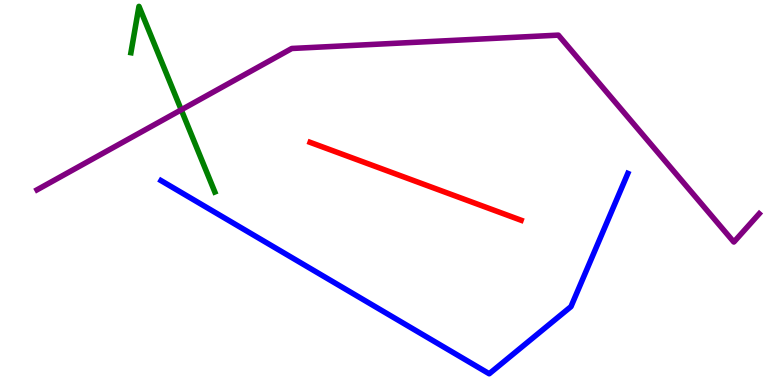[{'lines': ['blue', 'red'], 'intersections': []}, {'lines': ['green', 'red'], 'intersections': []}, {'lines': ['purple', 'red'], 'intersections': []}, {'lines': ['blue', 'green'], 'intersections': []}, {'lines': ['blue', 'purple'], 'intersections': []}, {'lines': ['green', 'purple'], 'intersections': [{'x': 2.34, 'y': 7.15}]}]